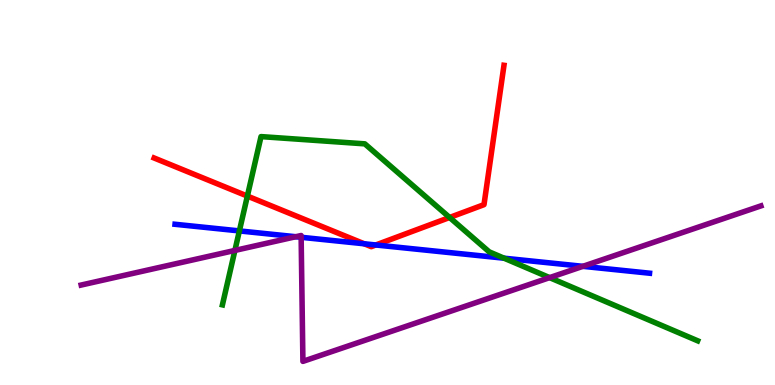[{'lines': ['blue', 'red'], 'intersections': [{'x': 4.7, 'y': 3.67}, {'x': 4.85, 'y': 3.64}]}, {'lines': ['green', 'red'], 'intersections': [{'x': 3.19, 'y': 4.91}, {'x': 5.8, 'y': 4.35}]}, {'lines': ['purple', 'red'], 'intersections': []}, {'lines': ['blue', 'green'], 'intersections': [{'x': 3.09, 'y': 4.0}, {'x': 6.5, 'y': 3.29}]}, {'lines': ['blue', 'purple'], 'intersections': [{'x': 3.82, 'y': 3.85}, {'x': 3.89, 'y': 3.84}, {'x': 7.52, 'y': 3.08}]}, {'lines': ['green', 'purple'], 'intersections': [{'x': 3.03, 'y': 3.5}, {'x': 7.09, 'y': 2.79}]}]